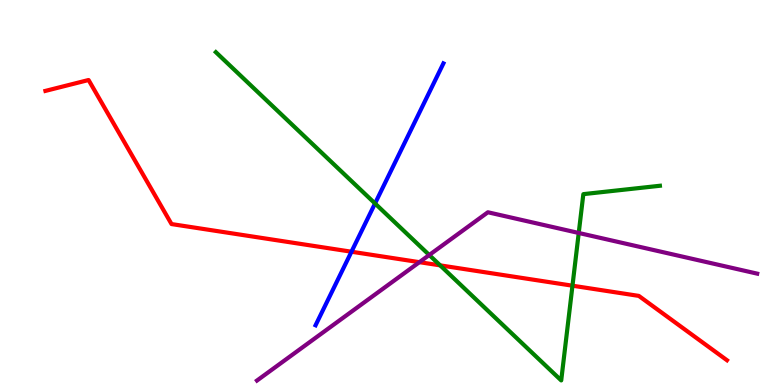[{'lines': ['blue', 'red'], 'intersections': [{'x': 4.54, 'y': 3.46}]}, {'lines': ['green', 'red'], 'intersections': [{'x': 5.68, 'y': 3.11}, {'x': 7.39, 'y': 2.58}]}, {'lines': ['purple', 'red'], 'intersections': [{'x': 5.41, 'y': 3.19}]}, {'lines': ['blue', 'green'], 'intersections': [{'x': 4.84, 'y': 4.72}]}, {'lines': ['blue', 'purple'], 'intersections': []}, {'lines': ['green', 'purple'], 'intersections': [{'x': 5.54, 'y': 3.38}, {'x': 7.47, 'y': 3.95}]}]